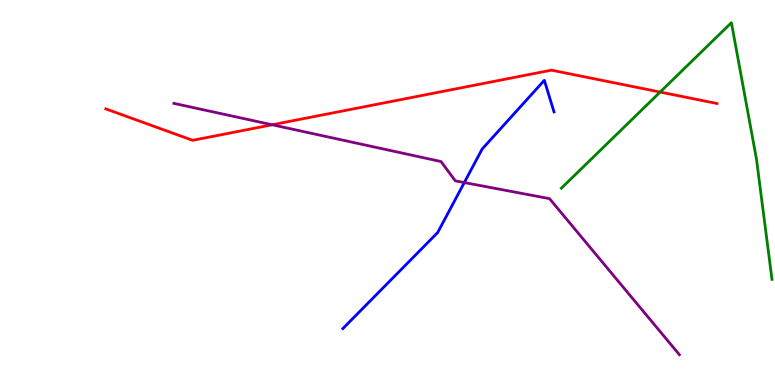[{'lines': ['blue', 'red'], 'intersections': []}, {'lines': ['green', 'red'], 'intersections': [{'x': 8.52, 'y': 7.61}]}, {'lines': ['purple', 'red'], 'intersections': [{'x': 3.51, 'y': 6.76}]}, {'lines': ['blue', 'green'], 'intersections': []}, {'lines': ['blue', 'purple'], 'intersections': [{'x': 5.99, 'y': 5.26}]}, {'lines': ['green', 'purple'], 'intersections': []}]